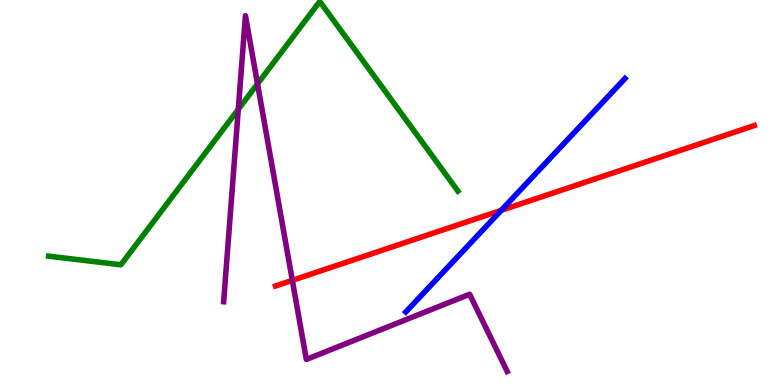[{'lines': ['blue', 'red'], 'intersections': [{'x': 6.47, 'y': 4.54}]}, {'lines': ['green', 'red'], 'intersections': []}, {'lines': ['purple', 'red'], 'intersections': [{'x': 3.77, 'y': 2.72}]}, {'lines': ['blue', 'green'], 'intersections': []}, {'lines': ['blue', 'purple'], 'intersections': []}, {'lines': ['green', 'purple'], 'intersections': [{'x': 3.07, 'y': 7.16}, {'x': 3.32, 'y': 7.82}]}]